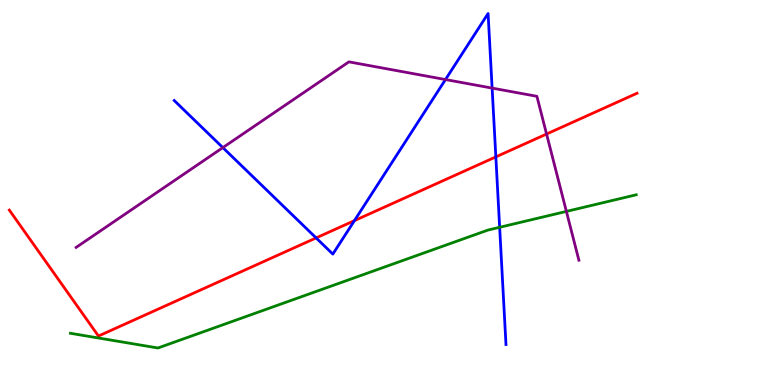[{'lines': ['blue', 'red'], 'intersections': [{'x': 4.08, 'y': 3.82}, {'x': 4.57, 'y': 4.27}, {'x': 6.4, 'y': 5.92}]}, {'lines': ['green', 'red'], 'intersections': []}, {'lines': ['purple', 'red'], 'intersections': [{'x': 7.05, 'y': 6.52}]}, {'lines': ['blue', 'green'], 'intersections': [{'x': 6.45, 'y': 4.1}]}, {'lines': ['blue', 'purple'], 'intersections': [{'x': 2.88, 'y': 6.17}, {'x': 5.75, 'y': 7.93}, {'x': 6.35, 'y': 7.71}]}, {'lines': ['green', 'purple'], 'intersections': [{'x': 7.31, 'y': 4.51}]}]